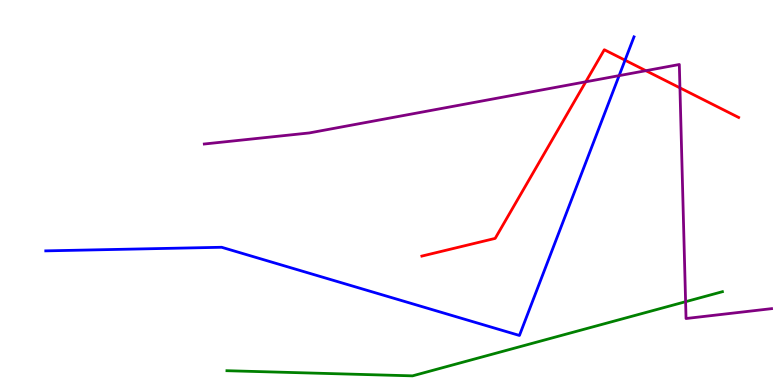[{'lines': ['blue', 'red'], 'intersections': [{'x': 8.07, 'y': 8.44}]}, {'lines': ['green', 'red'], 'intersections': []}, {'lines': ['purple', 'red'], 'intersections': [{'x': 7.56, 'y': 7.88}, {'x': 8.33, 'y': 8.16}, {'x': 8.77, 'y': 7.72}]}, {'lines': ['blue', 'green'], 'intersections': []}, {'lines': ['blue', 'purple'], 'intersections': [{'x': 7.99, 'y': 8.04}]}, {'lines': ['green', 'purple'], 'intersections': [{'x': 8.85, 'y': 2.16}]}]